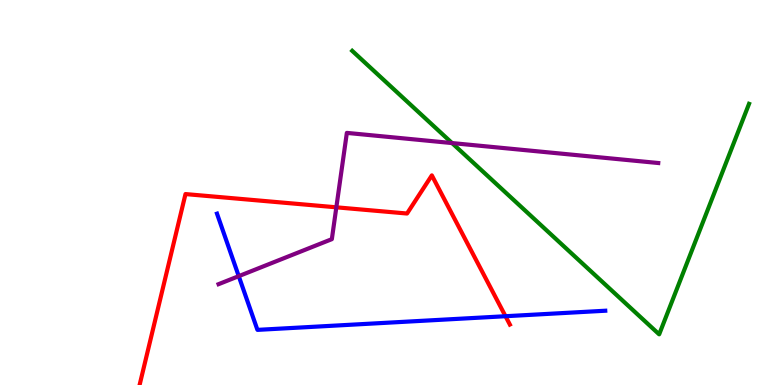[{'lines': ['blue', 'red'], 'intersections': [{'x': 6.52, 'y': 1.79}]}, {'lines': ['green', 'red'], 'intersections': []}, {'lines': ['purple', 'red'], 'intersections': [{'x': 4.34, 'y': 4.62}]}, {'lines': ['blue', 'green'], 'intersections': []}, {'lines': ['blue', 'purple'], 'intersections': [{'x': 3.08, 'y': 2.83}]}, {'lines': ['green', 'purple'], 'intersections': [{'x': 5.83, 'y': 6.28}]}]